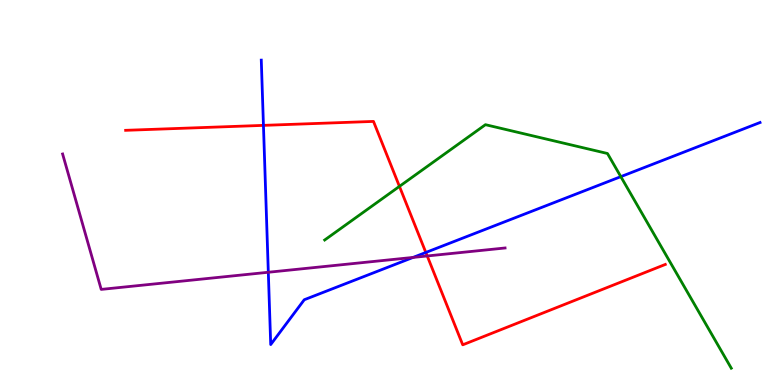[{'lines': ['blue', 'red'], 'intersections': [{'x': 3.4, 'y': 6.74}, {'x': 5.49, 'y': 3.44}]}, {'lines': ['green', 'red'], 'intersections': [{'x': 5.15, 'y': 5.16}]}, {'lines': ['purple', 'red'], 'intersections': [{'x': 5.51, 'y': 3.35}]}, {'lines': ['blue', 'green'], 'intersections': [{'x': 8.01, 'y': 5.41}]}, {'lines': ['blue', 'purple'], 'intersections': [{'x': 3.46, 'y': 2.93}, {'x': 5.33, 'y': 3.31}]}, {'lines': ['green', 'purple'], 'intersections': []}]